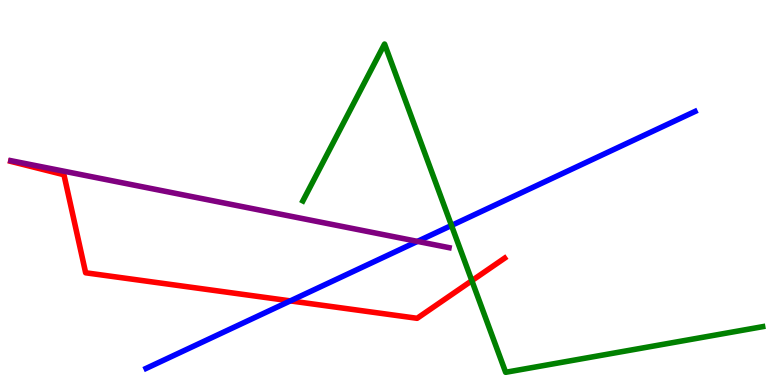[{'lines': ['blue', 'red'], 'intersections': [{'x': 3.75, 'y': 2.18}]}, {'lines': ['green', 'red'], 'intersections': [{'x': 6.09, 'y': 2.71}]}, {'lines': ['purple', 'red'], 'intersections': []}, {'lines': ['blue', 'green'], 'intersections': [{'x': 5.83, 'y': 4.14}]}, {'lines': ['blue', 'purple'], 'intersections': [{'x': 5.39, 'y': 3.73}]}, {'lines': ['green', 'purple'], 'intersections': []}]